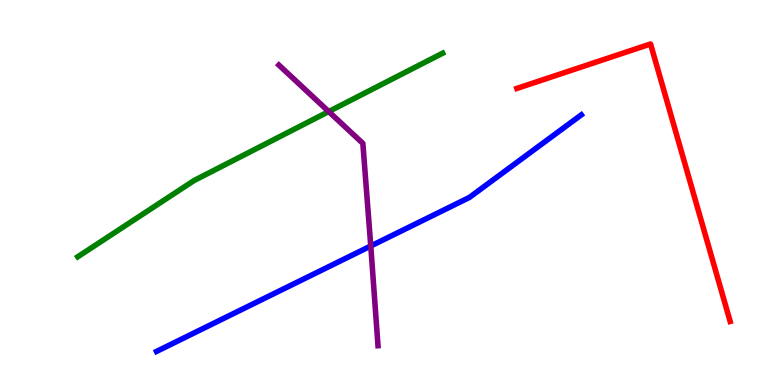[{'lines': ['blue', 'red'], 'intersections': []}, {'lines': ['green', 'red'], 'intersections': []}, {'lines': ['purple', 'red'], 'intersections': []}, {'lines': ['blue', 'green'], 'intersections': []}, {'lines': ['blue', 'purple'], 'intersections': [{'x': 4.78, 'y': 3.61}]}, {'lines': ['green', 'purple'], 'intersections': [{'x': 4.24, 'y': 7.1}]}]